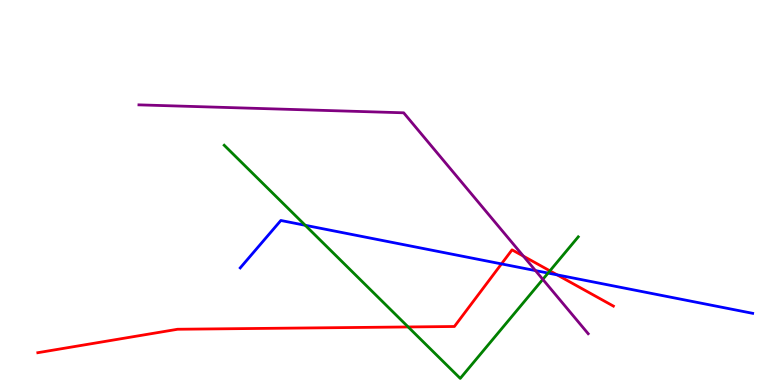[{'lines': ['blue', 'red'], 'intersections': [{'x': 6.47, 'y': 3.15}, {'x': 7.19, 'y': 2.86}]}, {'lines': ['green', 'red'], 'intersections': [{'x': 5.27, 'y': 1.51}, {'x': 7.1, 'y': 2.96}]}, {'lines': ['purple', 'red'], 'intersections': [{'x': 6.75, 'y': 3.35}]}, {'lines': ['blue', 'green'], 'intersections': [{'x': 3.94, 'y': 4.15}, {'x': 7.07, 'y': 2.91}]}, {'lines': ['blue', 'purple'], 'intersections': [{'x': 6.91, 'y': 2.97}]}, {'lines': ['green', 'purple'], 'intersections': [{'x': 7.0, 'y': 2.74}]}]